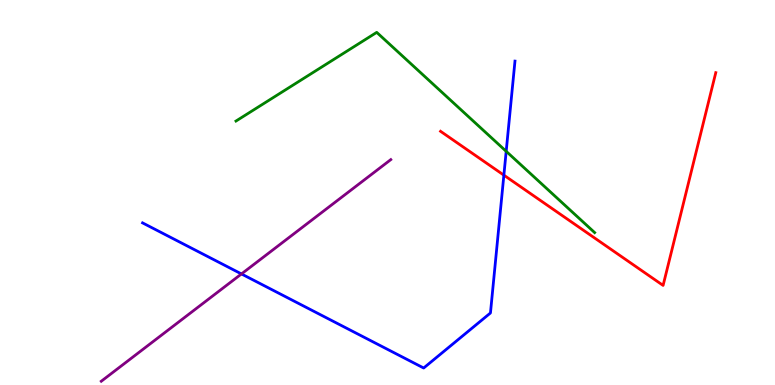[{'lines': ['blue', 'red'], 'intersections': [{'x': 6.5, 'y': 5.45}]}, {'lines': ['green', 'red'], 'intersections': []}, {'lines': ['purple', 'red'], 'intersections': []}, {'lines': ['blue', 'green'], 'intersections': [{'x': 6.53, 'y': 6.07}]}, {'lines': ['blue', 'purple'], 'intersections': [{'x': 3.12, 'y': 2.88}]}, {'lines': ['green', 'purple'], 'intersections': []}]